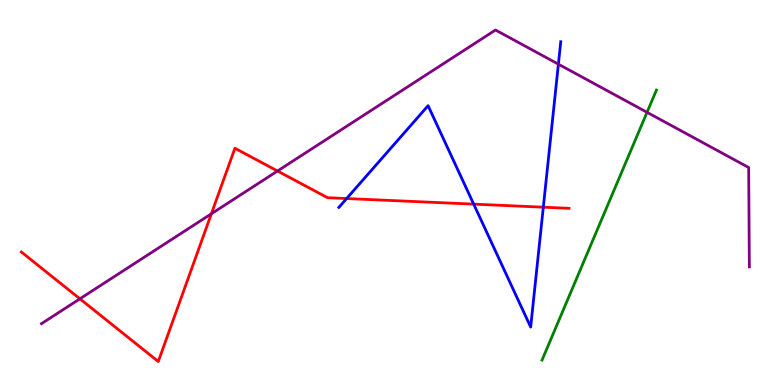[{'lines': ['blue', 'red'], 'intersections': [{'x': 4.47, 'y': 4.84}, {'x': 6.11, 'y': 4.7}, {'x': 7.01, 'y': 4.62}]}, {'lines': ['green', 'red'], 'intersections': []}, {'lines': ['purple', 'red'], 'intersections': [{'x': 1.03, 'y': 2.24}, {'x': 2.73, 'y': 4.45}, {'x': 3.58, 'y': 5.56}]}, {'lines': ['blue', 'green'], 'intersections': []}, {'lines': ['blue', 'purple'], 'intersections': [{'x': 7.21, 'y': 8.33}]}, {'lines': ['green', 'purple'], 'intersections': [{'x': 8.35, 'y': 7.08}]}]